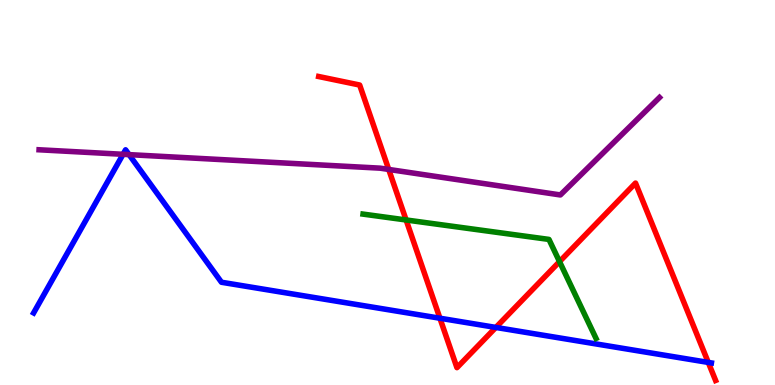[{'lines': ['blue', 'red'], 'intersections': [{'x': 5.68, 'y': 1.73}, {'x': 6.4, 'y': 1.5}, {'x': 9.14, 'y': 0.587}]}, {'lines': ['green', 'red'], 'intersections': [{'x': 5.24, 'y': 4.29}, {'x': 7.22, 'y': 3.2}]}, {'lines': ['purple', 'red'], 'intersections': [{'x': 5.02, 'y': 5.6}]}, {'lines': ['blue', 'green'], 'intersections': []}, {'lines': ['blue', 'purple'], 'intersections': [{'x': 1.59, 'y': 5.99}, {'x': 1.67, 'y': 5.98}]}, {'lines': ['green', 'purple'], 'intersections': []}]